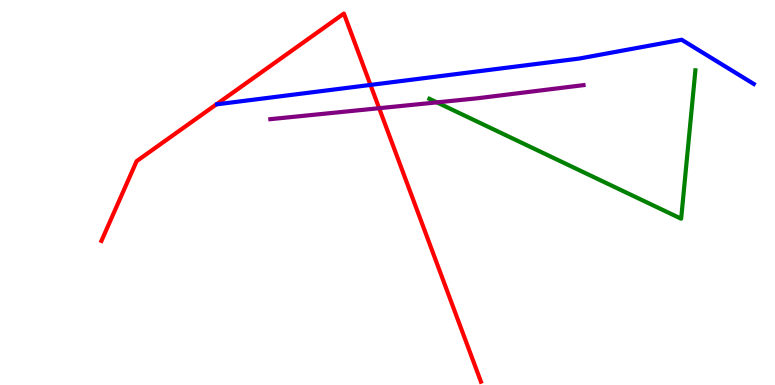[{'lines': ['blue', 'red'], 'intersections': [{'x': 4.78, 'y': 7.79}]}, {'lines': ['green', 'red'], 'intersections': []}, {'lines': ['purple', 'red'], 'intersections': [{'x': 4.89, 'y': 7.19}]}, {'lines': ['blue', 'green'], 'intersections': []}, {'lines': ['blue', 'purple'], 'intersections': []}, {'lines': ['green', 'purple'], 'intersections': [{'x': 5.64, 'y': 7.34}]}]